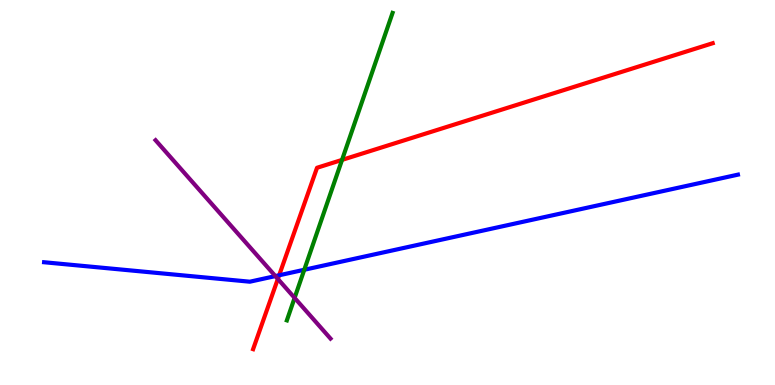[{'lines': ['blue', 'red'], 'intersections': [{'x': 3.6, 'y': 2.85}]}, {'lines': ['green', 'red'], 'intersections': [{'x': 4.41, 'y': 5.85}]}, {'lines': ['purple', 'red'], 'intersections': [{'x': 3.59, 'y': 2.76}]}, {'lines': ['blue', 'green'], 'intersections': [{'x': 3.93, 'y': 2.99}]}, {'lines': ['blue', 'purple'], 'intersections': [{'x': 3.55, 'y': 2.83}]}, {'lines': ['green', 'purple'], 'intersections': [{'x': 3.8, 'y': 2.26}]}]